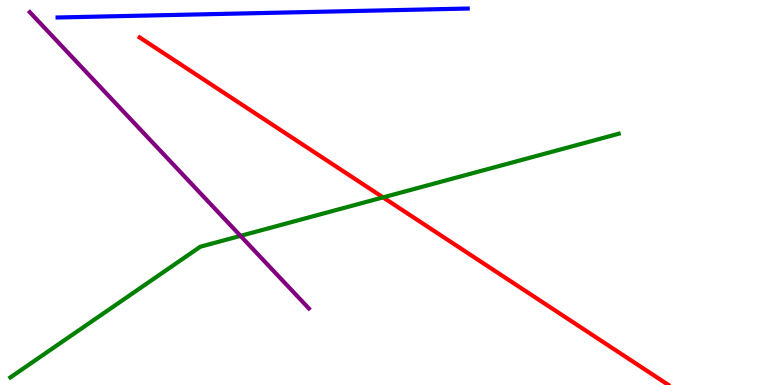[{'lines': ['blue', 'red'], 'intersections': []}, {'lines': ['green', 'red'], 'intersections': [{'x': 4.94, 'y': 4.87}]}, {'lines': ['purple', 'red'], 'intersections': []}, {'lines': ['blue', 'green'], 'intersections': []}, {'lines': ['blue', 'purple'], 'intersections': []}, {'lines': ['green', 'purple'], 'intersections': [{'x': 3.1, 'y': 3.87}]}]